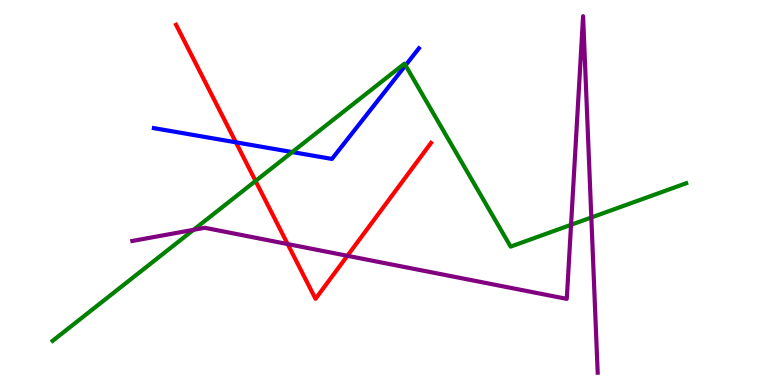[{'lines': ['blue', 'red'], 'intersections': [{'x': 3.04, 'y': 6.3}]}, {'lines': ['green', 'red'], 'intersections': [{'x': 3.3, 'y': 5.3}]}, {'lines': ['purple', 'red'], 'intersections': [{'x': 3.71, 'y': 3.66}, {'x': 4.48, 'y': 3.36}]}, {'lines': ['blue', 'green'], 'intersections': [{'x': 3.77, 'y': 6.05}, {'x': 5.23, 'y': 8.3}]}, {'lines': ['blue', 'purple'], 'intersections': []}, {'lines': ['green', 'purple'], 'intersections': [{'x': 2.5, 'y': 4.03}, {'x': 7.37, 'y': 4.16}, {'x': 7.63, 'y': 4.35}]}]